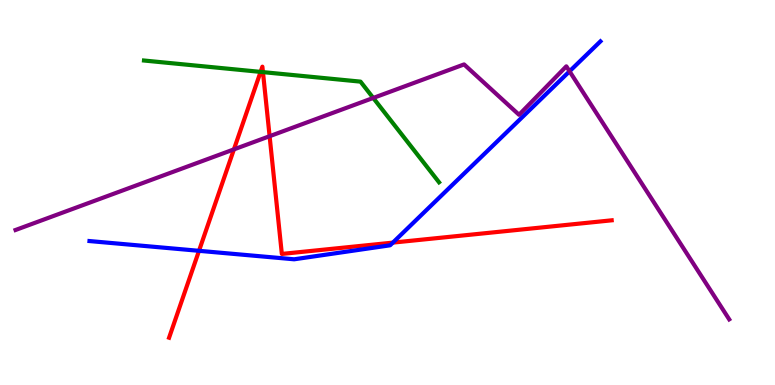[{'lines': ['blue', 'red'], 'intersections': [{'x': 2.57, 'y': 3.49}, {'x': 5.07, 'y': 3.7}]}, {'lines': ['green', 'red'], 'intersections': [{'x': 3.36, 'y': 8.13}, {'x': 3.39, 'y': 8.13}]}, {'lines': ['purple', 'red'], 'intersections': [{'x': 3.02, 'y': 6.12}, {'x': 3.48, 'y': 6.46}]}, {'lines': ['blue', 'green'], 'intersections': []}, {'lines': ['blue', 'purple'], 'intersections': [{'x': 7.35, 'y': 8.15}]}, {'lines': ['green', 'purple'], 'intersections': [{'x': 4.82, 'y': 7.46}]}]